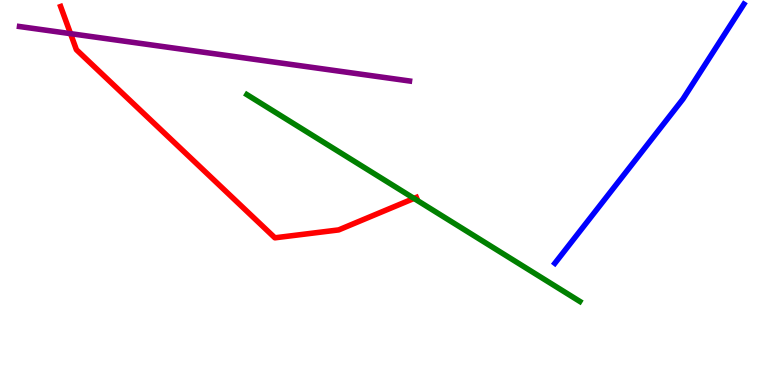[{'lines': ['blue', 'red'], 'intersections': []}, {'lines': ['green', 'red'], 'intersections': [{'x': 5.34, 'y': 4.85}]}, {'lines': ['purple', 'red'], 'intersections': [{'x': 0.91, 'y': 9.13}]}, {'lines': ['blue', 'green'], 'intersections': []}, {'lines': ['blue', 'purple'], 'intersections': []}, {'lines': ['green', 'purple'], 'intersections': []}]